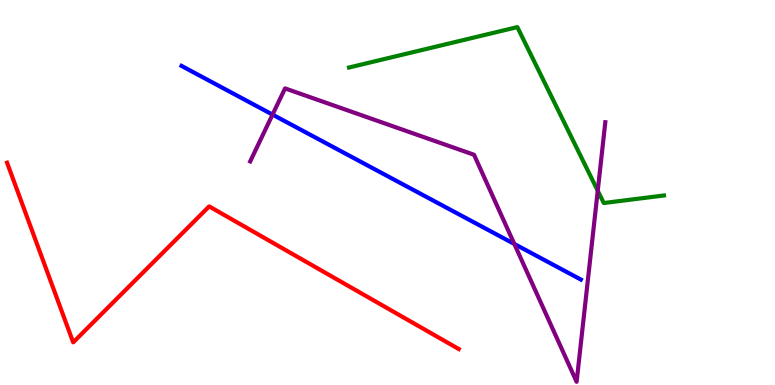[{'lines': ['blue', 'red'], 'intersections': []}, {'lines': ['green', 'red'], 'intersections': []}, {'lines': ['purple', 'red'], 'intersections': []}, {'lines': ['blue', 'green'], 'intersections': []}, {'lines': ['blue', 'purple'], 'intersections': [{'x': 3.52, 'y': 7.02}, {'x': 6.64, 'y': 3.66}]}, {'lines': ['green', 'purple'], 'intersections': [{'x': 7.71, 'y': 5.05}]}]